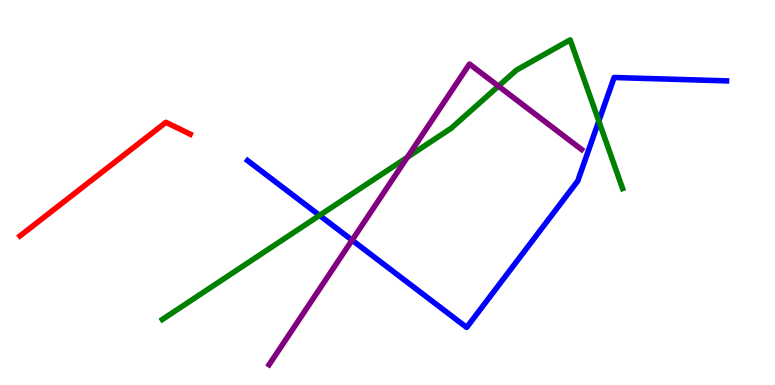[{'lines': ['blue', 'red'], 'intersections': []}, {'lines': ['green', 'red'], 'intersections': []}, {'lines': ['purple', 'red'], 'intersections': []}, {'lines': ['blue', 'green'], 'intersections': [{'x': 4.12, 'y': 4.41}, {'x': 7.73, 'y': 6.85}]}, {'lines': ['blue', 'purple'], 'intersections': [{'x': 4.54, 'y': 3.76}]}, {'lines': ['green', 'purple'], 'intersections': [{'x': 5.26, 'y': 5.92}, {'x': 6.43, 'y': 7.76}]}]